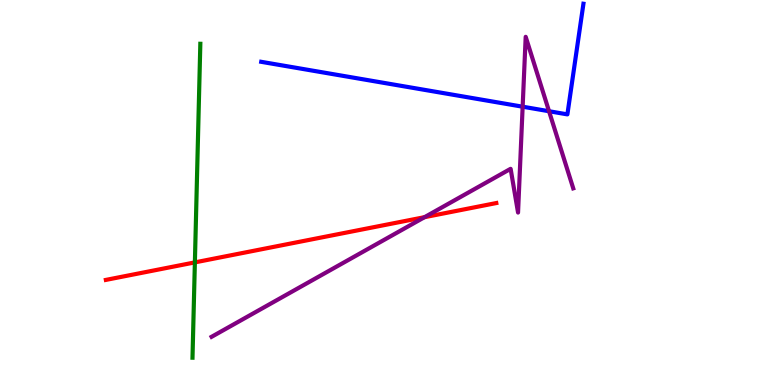[{'lines': ['blue', 'red'], 'intersections': []}, {'lines': ['green', 'red'], 'intersections': [{'x': 2.51, 'y': 3.18}]}, {'lines': ['purple', 'red'], 'intersections': [{'x': 5.48, 'y': 4.36}]}, {'lines': ['blue', 'green'], 'intersections': []}, {'lines': ['blue', 'purple'], 'intersections': [{'x': 6.74, 'y': 7.23}, {'x': 7.08, 'y': 7.11}]}, {'lines': ['green', 'purple'], 'intersections': []}]